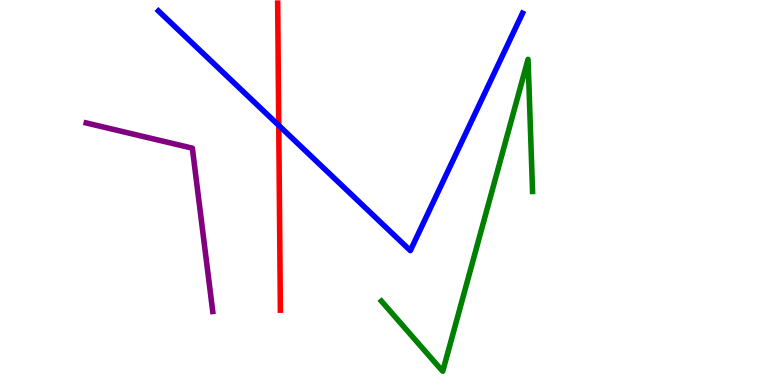[{'lines': ['blue', 'red'], 'intersections': [{'x': 3.6, 'y': 6.74}]}, {'lines': ['green', 'red'], 'intersections': []}, {'lines': ['purple', 'red'], 'intersections': []}, {'lines': ['blue', 'green'], 'intersections': []}, {'lines': ['blue', 'purple'], 'intersections': []}, {'lines': ['green', 'purple'], 'intersections': []}]